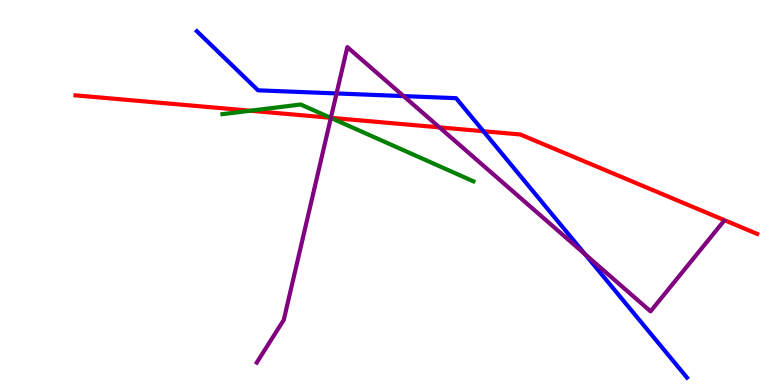[{'lines': ['blue', 'red'], 'intersections': [{'x': 6.24, 'y': 6.59}]}, {'lines': ['green', 'red'], 'intersections': [{'x': 3.23, 'y': 7.12}, {'x': 4.27, 'y': 6.94}]}, {'lines': ['purple', 'red'], 'intersections': [{'x': 4.27, 'y': 6.94}, {'x': 5.67, 'y': 6.69}]}, {'lines': ['blue', 'green'], 'intersections': []}, {'lines': ['blue', 'purple'], 'intersections': [{'x': 4.34, 'y': 7.57}, {'x': 5.21, 'y': 7.5}, {'x': 7.55, 'y': 3.4}]}, {'lines': ['green', 'purple'], 'intersections': [{'x': 4.27, 'y': 6.94}]}]